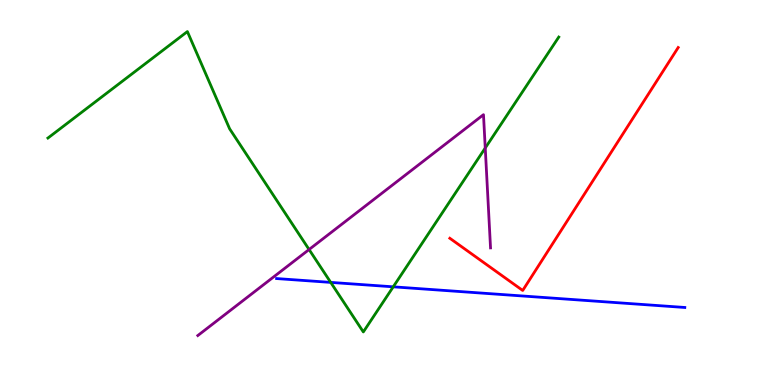[{'lines': ['blue', 'red'], 'intersections': []}, {'lines': ['green', 'red'], 'intersections': []}, {'lines': ['purple', 'red'], 'intersections': []}, {'lines': ['blue', 'green'], 'intersections': [{'x': 4.27, 'y': 2.67}, {'x': 5.07, 'y': 2.55}]}, {'lines': ['blue', 'purple'], 'intersections': []}, {'lines': ['green', 'purple'], 'intersections': [{'x': 3.99, 'y': 3.52}, {'x': 6.26, 'y': 6.16}]}]